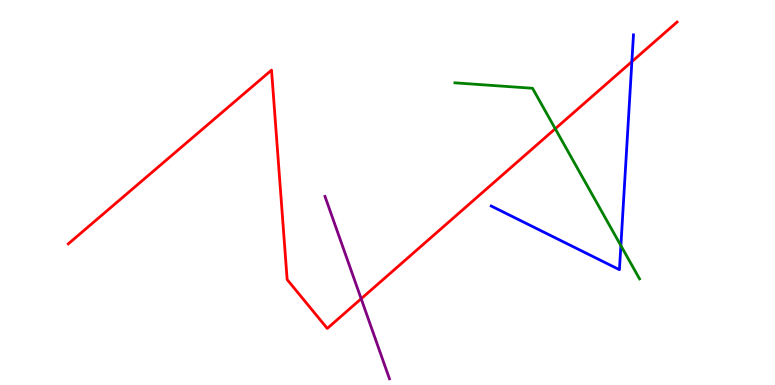[{'lines': ['blue', 'red'], 'intersections': [{'x': 8.15, 'y': 8.4}]}, {'lines': ['green', 'red'], 'intersections': [{'x': 7.16, 'y': 6.66}]}, {'lines': ['purple', 'red'], 'intersections': [{'x': 4.66, 'y': 2.24}]}, {'lines': ['blue', 'green'], 'intersections': [{'x': 8.01, 'y': 3.62}]}, {'lines': ['blue', 'purple'], 'intersections': []}, {'lines': ['green', 'purple'], 'intersections': []}]